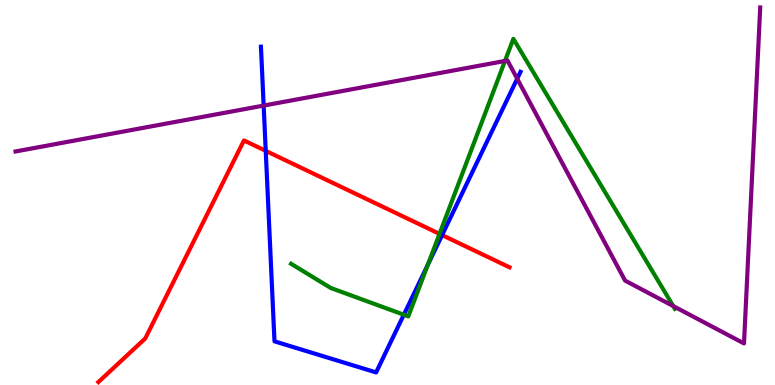[{'lines': ['blue', 'red'], 'intersections': [{'x': 3.43, 'y': 6.08}, {'x': 5.7, 'y': 3.89}]}, {'lines': ['green', 'red'], 'intersections': [{'x': 5.67, 'y': 3.93}]}, {'lines': ['purple', 'red'], 'intersections': []}, {'lines': ['blue', 'green'], 'intersections': [{'x': 5.21, 'y': 1.82}, {'x': 5.52, 'y': 3.12}]}, {'lines': ['blue', 'purple'], 'intersections': [{'x': 3.4, 'y': 7.26}, {'x': 6.67, 'y': 7.95}]}, {'lines': ['green', 'purple'], 'intersections': [{'x': 6.52, 'y': 8.42}, {'x': 8.69, 'y': 2.05}]}]